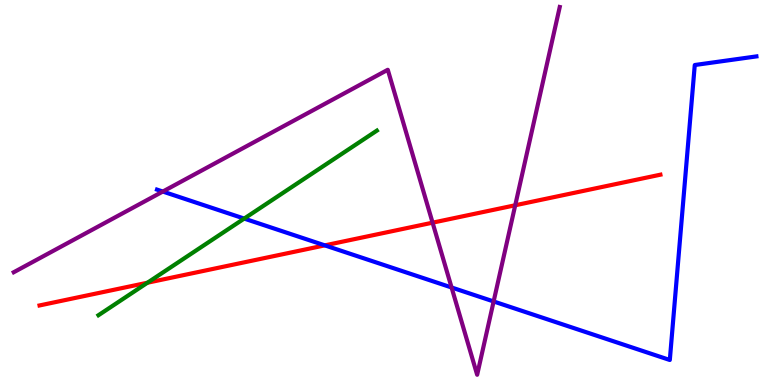[{'lines': ['blue', 'red'], 'intersections': [{'x': 4.19, 'y': 3.63}]}, {'lines': ['green', 'red'], 'intersections': [{'x': 1.9, 'y': 2.66}]}, {'lines': ['purple', 'red'], 'intersections': [{'x': 5.58, 'y': 4.22}, {'x': 6.65, 'y': 4.67}]}, {'lines': ['blue', 'green'], 'intersections': [{'x': 3.15, 'y': 4.32}]}, {'lines': ['blue', 'purple'], 'intersections': [{'x': 2.1, 'y': 5.02}, {'x': 5.83, 'y': 2.53}, {'x': 6.37, 'y': 2.17}]}, {'lines': ['green', 'purple'], 'intersections': []}]